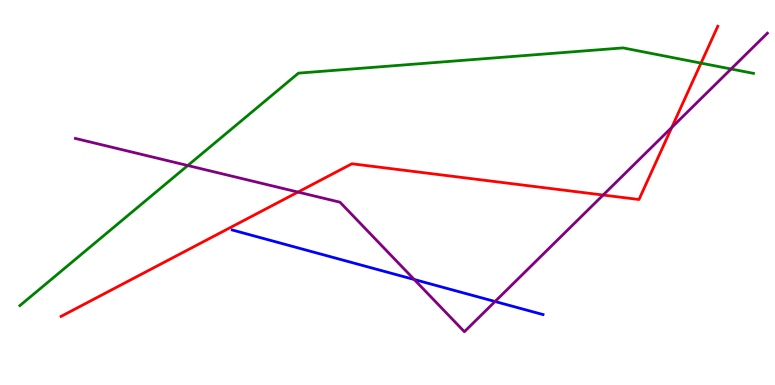[{'lines': ['blue', 'red'], 'intersections': []}, {'lines': ['green', 'red'], 'intersections': [{'x': 9.05, 'y': 8.36}]}, {'lines': ['purple', 'red'], 'intersections': [{'x': 3.84, 'y': 5.01}, {'x': 7.78, 'y': 4.93}, {'x': 8.67, 'y': 6.69}]}, {'lines': ['blue', 'green'], 'intersections': []}, {'lines': ['blue', 'purple'], 'intersections': [{'x': 5.35, 'y': 2.74}, {'x': 6.39, 'y': 2.17}]}, {'lines': ['green', 'purple'], 'intersections': [{'x': 2.42, 'y': 5.7}, {'x': 9.43, 'y': 8.21}]}]